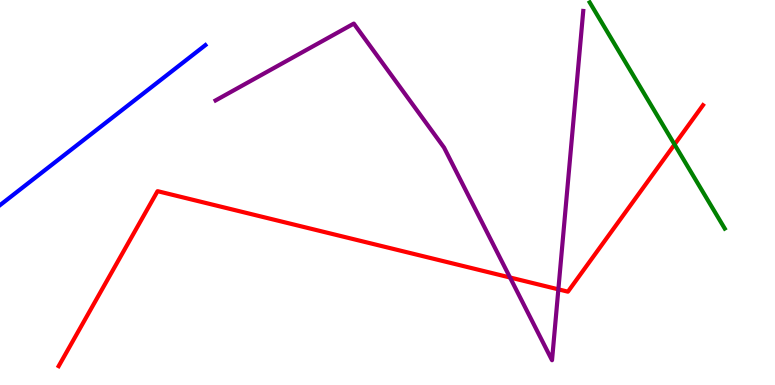[{'lines': ['blue', 'red'], 'intersections': []}, {'lines': ['green', 'red'], 'intersections': [{'x': 8.7, 'y': 6.25}]}, {'lines': ['purple', 'red'], 'intersections': [{'x': 6.58, 'y': 2.79}, {'x': 7.2, 'y': 2.48}]}, {'lines': ['blue', 'green'], 'intersections': []}, {'lines': ['blue', 'purple'], 'intersections': []}, {'lines': ['green', 'purple'], 'intersections': []}]